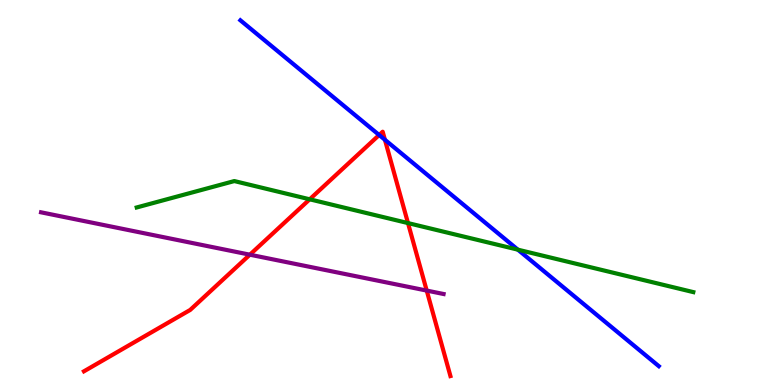[{'lines': ['blue', 'red'], 'intersections': [{'x': 4.89, 'y': 6.49}, {'x': 4.97, 'y': 6.37}]}, {'lines': ['green', 'red'], 'intersections': [{'x': 4.0, 'y': 4.82}, {'x': 5.26, 'y': 4.21}]}, {'lines': ['purple', 'red'], 'intersections': [{'x': 3.22, 'y': 3.38}, {'x': 5.51, 'y': 2.45}]}, {'lines': ['blue', 'green'], 'intersections': [{'x': 6.68, 'y': 3.52}]}, {'lines': ['blue', 'purple'], 'intersections': []}, {'lines': ['green', 'purple'], 'intersections': []}]